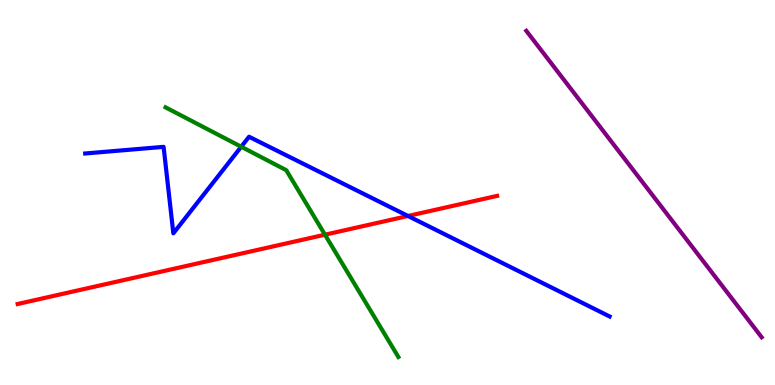[{'lines': ['blue', 'red'], 'intersections': [{'x': 5.26, 'y': 4.39}]}, {'lines': ['green', 'red'], 'intersections': [{'x': 4.19, 'y': 3.9}]}, {'lines': ['purple', 'red'], 'intersections': []}, {'lines': ['blue', 'green'], 'intersections': [{'x': 3.11, 'y': 6.19}]}, {'lines': ['blue', 'purple'], 'intersections': []}, {'lines': ['green', 'purple'], 'intersections': []}]